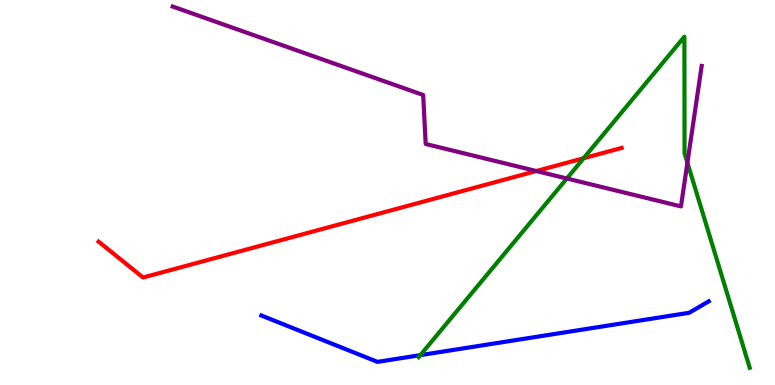[{'lines': ['blue', 'red'], 'intersections': []}, {'lines': ['green', 'red'], 'intersections': [{'x': 7.53, 'y': 5.89}]}, {'lines': ['purple', 'red'], 'intersections': [{'x': 6.92, 'y': 5.56}]}, {'lines': ['blue', 'green'], 'intersections': [{'x': 5.42, 'y': 0.776}]}, {'lines': ['blue', 'purple'], 'intersections': []}, {'lines': ['green', 'purple'], 'intersections': [{'x': 7.31, 'y': 5.36}, {'x': 8.87, 'y': 5.77}]}]